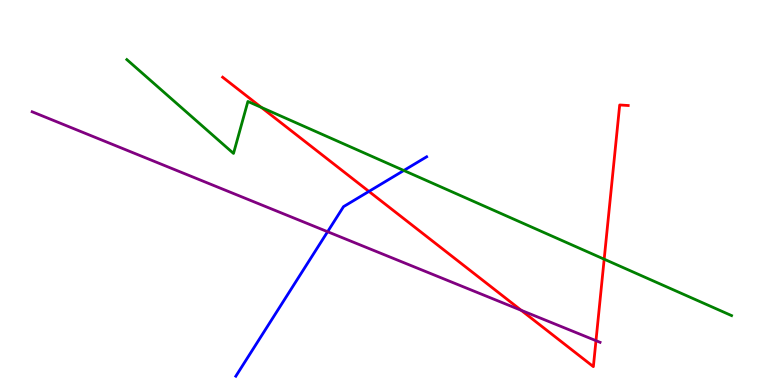[{'lines': ['blue', 'red'], 'intersections': [{'x': 4.76, 'y': 5.03}]}, {'lines': ['green', 'red'], 'intersections': [{'x': 3.37, 'y': 7.21}, {'x': 7.8, 'y': 3.27}]}, {'lines': ['purple', 'red'], 'intersections': [{'x': 6.73, 'y': 1.94}, {'x': 7.69, 'y': 1.15}]}, {'lines': ['blue', 'green'], 'intersections': [{'x': 5.21, 'y': 5.57}]}, {'lines': ['blue', 'purple'], 'intersections': [{'x': 4.23, 'y': 3.98}]}, {'lines': ['green', 'purple'], 'intersections': []}]